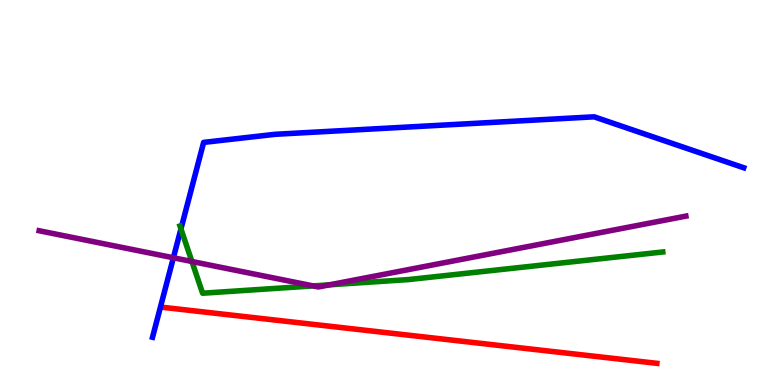[{'lines': ['blue', 'red'], 'intersections': []}, {'lines': ['green', 'red'], 'intersections': []}, {'lines': ['purple', 'red'], 'intersections': []}, {'lines': ['blue', 'green'], 'intersections': [{'x': 2.33, 'y': 4.05}]}, {'lines': ['blue', 'purple'], 'intersections': [{'x': 2.24, 'y': 3.3}]}, {'lines': ['green', 'purple'], 'intersections': [{'x': 2.48, 'y': 3.21}, {'x': 4.04, 'y': 2.57}, {'x': 4.25, 'y': 2.6}]}]